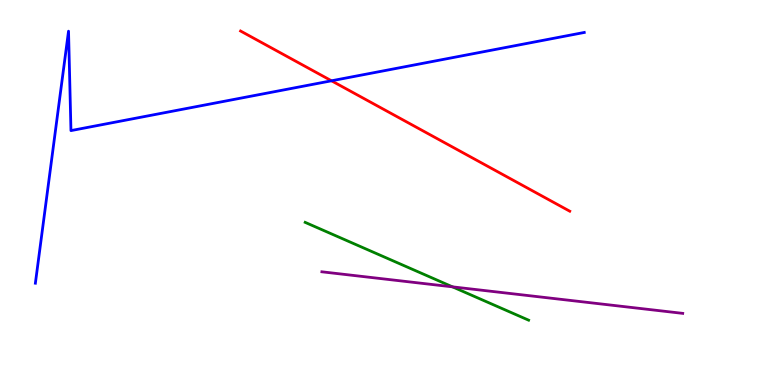[{'lines': ['blue', 'red'], 'intersections': [{'x': 4.28, 'y': 7.9}]}, {'lines': ['green', 'red'], 'intersections': []}, {'lines': ['purple', 'red'], 'intersections': []}, {'lines': ['blue', 'green'], 'intersections': []}, {'lines': ['blue', 'purple'], 'intersections': []}, {'lines': ['green', 'purple'], 'intersections': [{'x': 5.84, 'y': 2.55}]}]